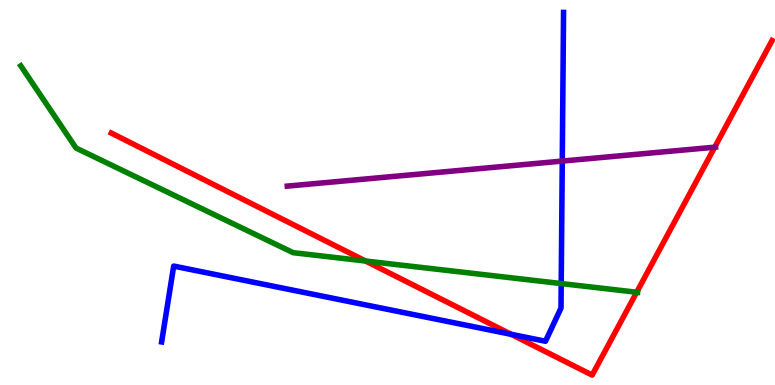[{'lines': ['blue', 'red'], 'intersections': [{'x': 6.6, 'y': 1.32}]}, {'lines': ['green', 'red'], 'intersections': [{'x': 4.72, 'y': 3.22}, {'x': 8.22, 'y': 2.41}]}, {'lines': ['purple', 'red'], 'intersections': [{'x': 9.22, 'y': 6.18}]}, {'lines': ['blue', 'green'], 'intersections': [{'x': 7.24, 'y': 2.63}]}, {'lines': ['blue', 'purple'], 'intersections': [{'x': 7.26, 'y': 5.82}]}, {'lines': ['green', 'purple'], 'intersections': []}]